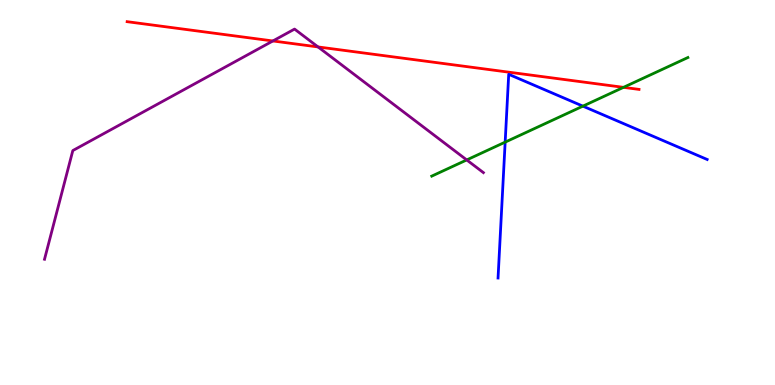[{'lines': ['blue', 'red'], 'intersections': []}, {'lines': ['green', 'red'], 'intersections': [{'x': 8.05, 'y': 7.73}]}, {'lines': ['purple', 'red'], 'intersections': [{'x': 3.52, 'y': 8.94}, {'x': 4.1, 'y': 8.78}]}, {'lines': ['blue', 'green'], 'intersections': [{'x': 6.52, 'y': 6.31}, {'x': 7.52, 'y': 7.24}]}, {'lines': ['blue', 'purple'], 'intersections': []}, {'lines': ['green', 'purple'], 'intersections': [{'x': 6.02, 'y': 5.85}]}]